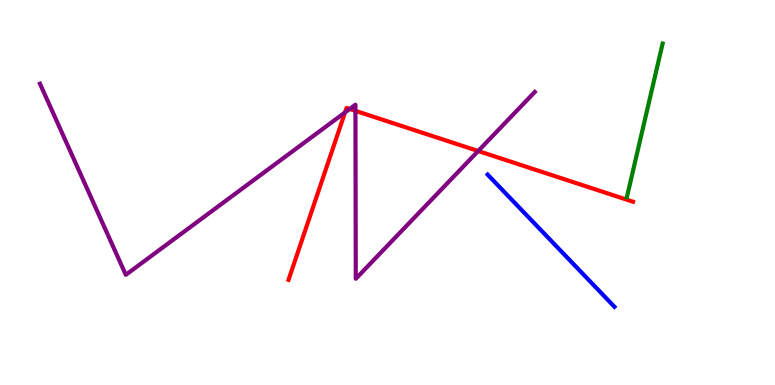[{'lines': ['blue', 'red'], 'intersections': []}, {'lines': ['green', 'red'], 'intersections': []}, {'lines': ['purple', 'red'], 'intersections': [{'x': 4.45, 'y': 7.08}, {'x': 4.51, 'y': 7.17}, {'x': 4.59, 'y': 7.12}, {'x': 6.17, 'y': 6.08}]}, {'lines': ['blue', 'green'], 'intersections': []}, {'lines': ['blue', 'purple'], 'intersections': []}, {'lines': ['green', 'purple'], 'intersections': []}]